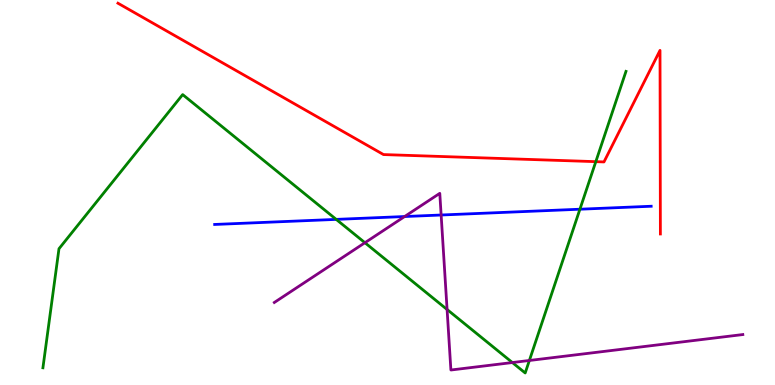[{'lines': ['blue', 'red'], 'intersections': []}, {'lines': ['green', 'red'], 'intersections': [{'x': 7.69, 'y': 5.8}]}, {'lines': ['purple', 'red'], 'intersections': []}, {'lines': ['blue', 'green'], 'intersections': [{'x': 4.34, 'y': 4.3}, {'x': 7.48, 'y': 4.57}]}, {'lines': ['blue', 'purple'], 'intersections': [{'x': 5.22, 'y': 4.38}, {'x': 5.69, 'y': 4.42}]}, {'lines': ['green', 'purple'], 'intersections': [{'x': 4.71, 'y': 3.7}, {'x': 5.77, 'y': 1.96}, {'x': 6.61, 'y': 0.583}, {'x': 6.83, 'y': 0.637}]}]